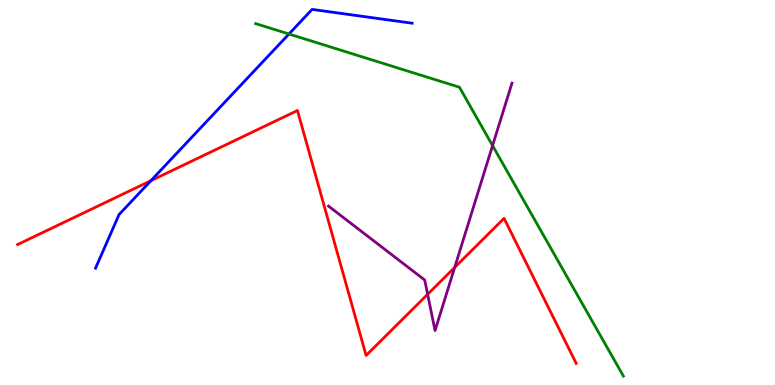[{'lines': ['blue', 'red'], 'intersections': [{'x': 1.95, 'y': 5.31}]}, {'lines': ['green', 'red'], 'intersections': []}, {'lines': ['purple', 'red'], 'intersections': [{'x': 5.52, 'y': 2.36}, {'x': 5.87, 'y': 3.05}]}, {'lines': ['blue', 'green'], 'intersections': [{'x': 3.73, 'y': 9.12}]}, {'lines': ['blue', 'purple'], 'intersections': []}, {'lines': ['green', 'purple'], 'intersections': [{'x': 6.36, 'y': 6.22}]}]